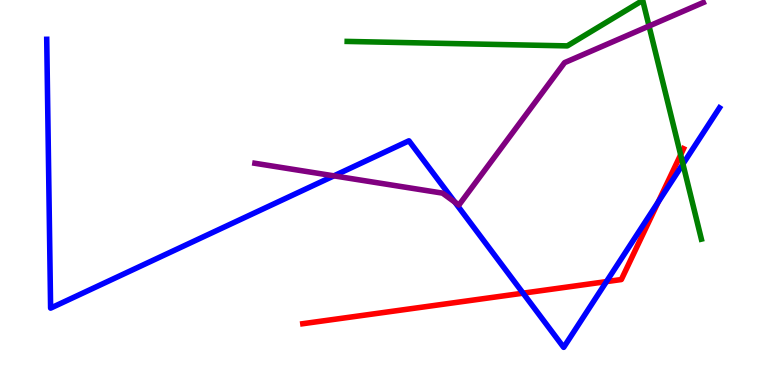[{'lines': ['blue', 'red'], 'intersections': [{'x': 6.75, 'y': 2.39}, {'x': 7.83, 'y': 2.69}, {'x': 8.49, 'y': 4.75}]}, {'lines': ['green', 'red'], 'intersections': [{'x': 8.78, 'y': 5.98}]}, {'lines': ['purple', 'red'], 'intersections': []}, {'lines': ['blue', 'green'], 'intersections': [{'x': 8.81, 'y': 5.74}]}, {'lines': ['blue', 'purple'], 'intersections': [{'x': 4.31, 'y': 5.43}, {'x': 5.87, 'y': 4.75}]}, {'lines': ['green', 'purple'], 'intersections': [{'x': 8.37, 'y': 9.32}]}]